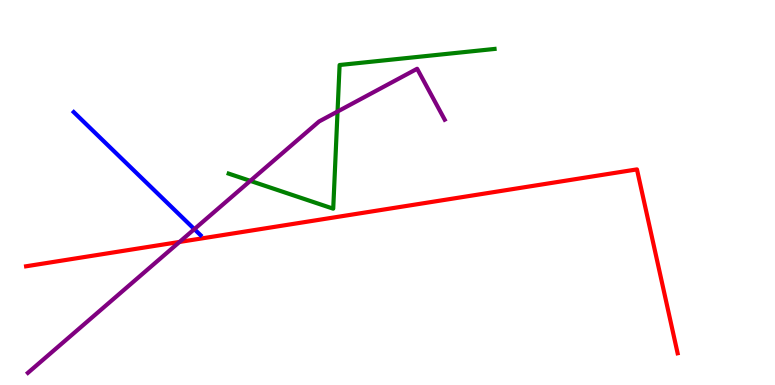[{'lines': ['blue', 'red'], 'intersections': []}, {'lines': ['green', 'red'], 'intersections': []}, {'lines': ['purple', 'red'], 'intersections': [{'x': 2.32, 'y': 3.72}]}, {'lines': ['blue', 'green'], 'intersections': []}, {'lines': ['blue', 'purple'], 'intersections': [{'x': 2.51, 'y': 4.05}]}, {'lines': ['green', 'purple'], 'intersections': [{'x': 3.23, 'y': 5.3}, {'x': 4.36, 'y': 7.1}]}]